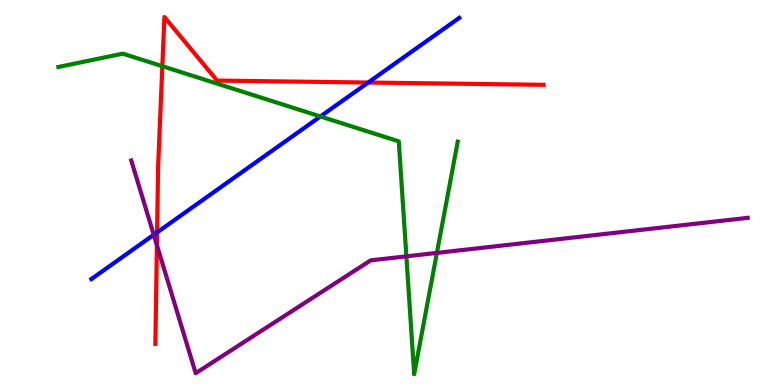[{'lines': ['blue', 'red'], 'intersections': [{'x': 2.03, 'y': 3.96}, {'x': 4.75, 'y': 7.86}]}, {'lines': ['green', 'red'], 'intersections': [{'x': 2.09, 'y': 8.28}]}, {'lines': ['purple', 'red'], 'intersections': [{'x': 2.02, 'y': 3.63}]}, {'lines': ['blue', 'green'], 'intersections': [{'x': 4.13, 'y': 6.98}]}, {'lines': ['blue', 'purple'], 'intersections': [{'x': 1.98, 'y': 3.9}]}, {'lines': ['green', 'purple'], 'intersections': [{'x': 5.24, 'y': 3.34}, {'x': 5.64, 'y': 3.43}]}]